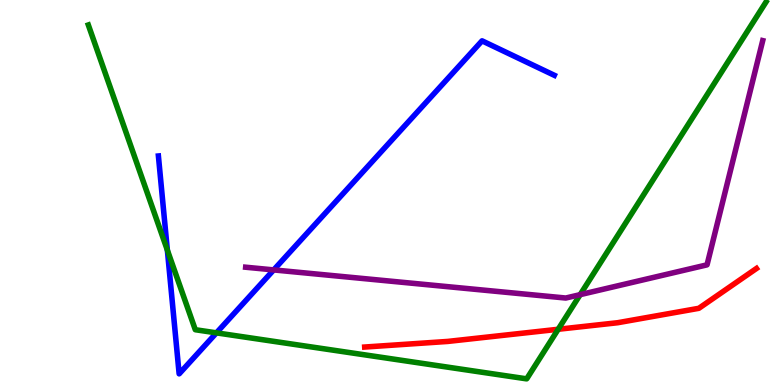[{'lines': ['blue', 'red'], 'intersections': []}, {'lines': ['green', 'red'], 'intersections': [{'x': 7.2, 'y': 1.45}]}, {'lines': ['purple', 'red'], 'intersections': []}, {'lines': ['blue', 'green'], 'intersections': [{'x': 2.16, 'y': 3.5}, {'x': 2.79, 'y': 1.35}]}, {'lines': ['blue', 'purple'], 'intersections': [{'x': 3.53, 'y': 2.99}]}, {'lines': ['green', 'purple'], 'intersections': [{'x': 7.49, 'y': 2.35}]}]